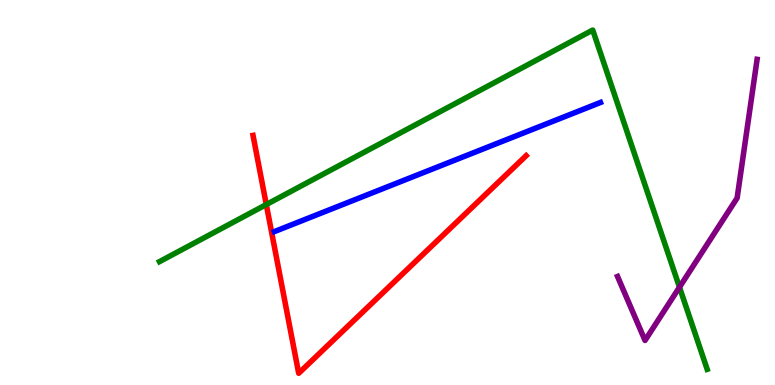[{'lines': ['blue', 'red'], 'intersections': []}, {'lines': ['green', 'red'], 'intersections': [{'x': 3.44, 'y': 4.69}]}, {'lines': ['purple', 'red'], 'intersections': []}, {'lines': ['blue', 'green'], 'intersections': []}, {'lines': ['blue', 'purple'], 'intersections': []}, {'lines': ['green', 'purple'], 'intersections': [{'x': 8.77, 'y': 2.54}]}]